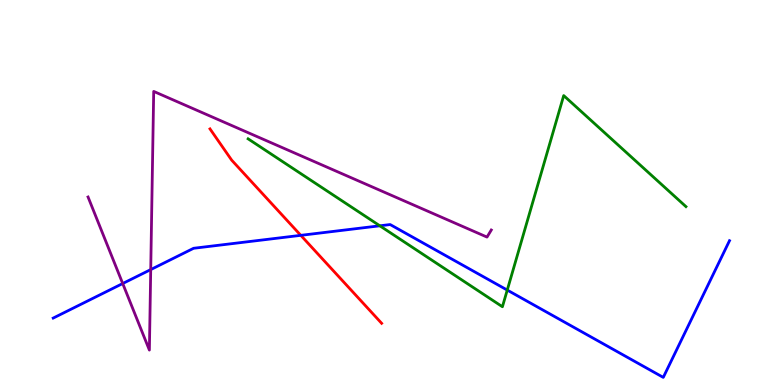[{'lines': ['blue', 'red'], 'intersections': [{'x': 3.88, 'y': 3.89}]}, {'lines': ['green', 'red'], 'intersections': []}, {'lines': ['purple', 'red'], 'intersections': []}, {'lines': ['blue', 'green'], 'intersections': [{'x': 4.9, 'y': 4.14}, {'x': 6.55, 'y': 2.47}]}, {'lines': ['blue', 'purple'], 'intersections': [{'x': 1.58, 'y': 2.64}, {'x': 1.94, 'y': 3.0}]}, {'lines': ['green', 'purple'], 'intersections': []}]